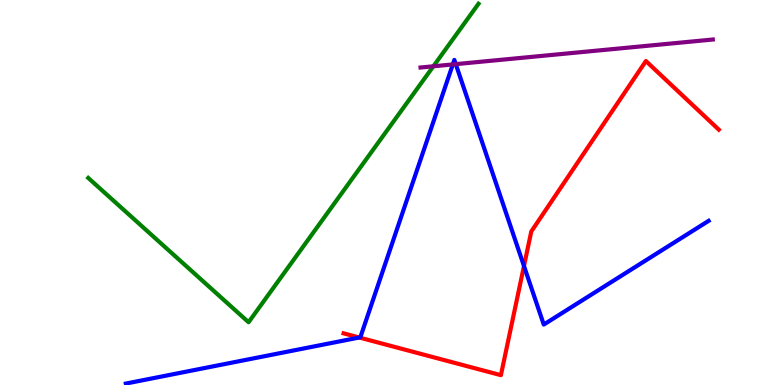[{'lines': ['blue', 'red'], 'intersections': [{'x': 4.64, 'y': 1.23}, {'x': 6.76, 'y': 3.09}]}, {'lines': ['green', 'red'], 'intersections': []}, {'lines': ['purple', 'red'], 'intersections': []}, {'lines': ['blue', 'green'], 'intersections': []}, {'lines': ['blue', 'purple'], 'intersections': [{'x': 5.84, 'y': 8.33}, {'x': 5.88, 'y': 8.33}]}, {'lines': ['green', 'purple'], 'intersections': [{'x': 5.59, 'y': 8.28}]}]